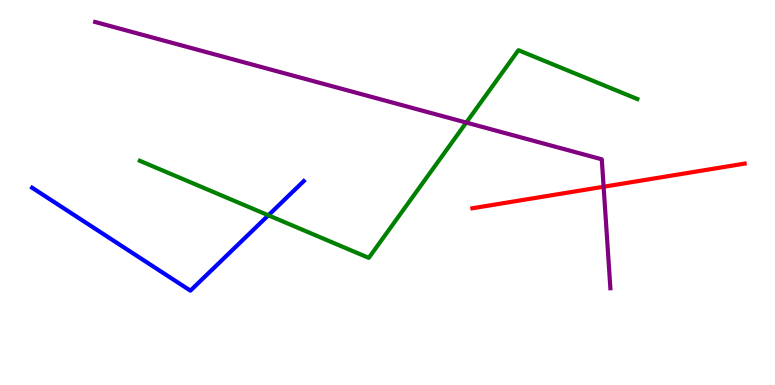[{'lines': ['blue', 'red'], 'intersections': []}, {'lines': ['green', 'red'], 'intersections': []}, {'lines': ['purple', 'red'], 'intersections': [{'x': 7.79, 'y': 5.15}]}, {'lines': ['blue', 'green'], 'intersections': [{'x': 3.46, 'y': 4.41}]}, {'lines': ['blue', 'purple'], 'intersections': []}, {'lines': ['green', 'purple'], 'intersections': [{'x': 6.02, 'y': 6.82}]}]